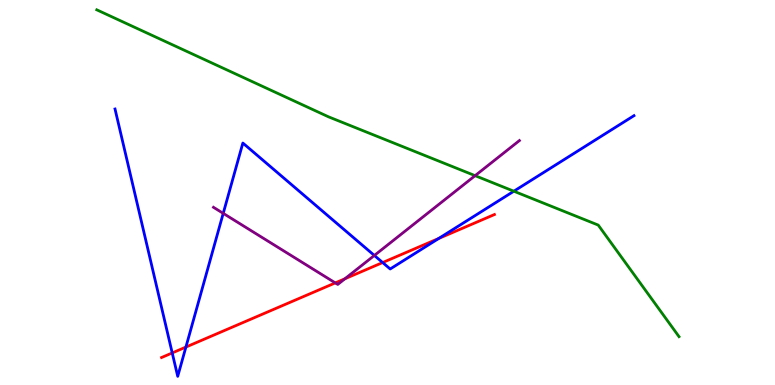[{'lines': ['blue', 'red'], 'intersections': [{'x': 2.22, 'y': 0.833}, {'x': 2.4, 'y': 0.985}, {'x': 4.94, 'y': 3.18}, {'x': 5.66, 'y': 3.81}]}, {'lines': ['green', 'red'], 'intersections': []}, {'lines': ['purple', 'red'], 'intersections': [{'x': 4.33, 'y': 2.65}, {'x': 4.45, 'y': 2.76}]}, {'lines': ['blue', 'green'], 'intersections': [{'x': 6.63, 'y': 5.03}]}, {'lines': ['blue', 'purple'], 'intersections': [{'x': 2.88, 'y': 4.46}, {'x': 4.83, 'y': 3.36}]}, {'lines': ['green', 'purple'], 'intersections': [{'x': 6.13, 'y': 5.44}]}]